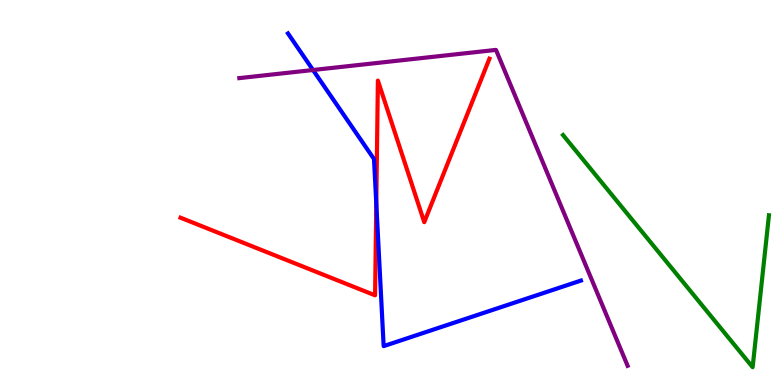[{'lines': ['blue', 'red'], 'intersections': [{'x': 4.86, 'y': 4.72}]}, {'lines': ['green', 'red'], 'intersections': []}, {'lines': ['purple', 'red'], 'intersections': []}, {'lines': ['blue', 'green'], 'intersections': []}, {'lines': ['blue', 'purple'], 'intersections': [{'x': 4.04, 'y': 8.18}]}, {'lines': ['green', 'purple'], 'intersections': []}]